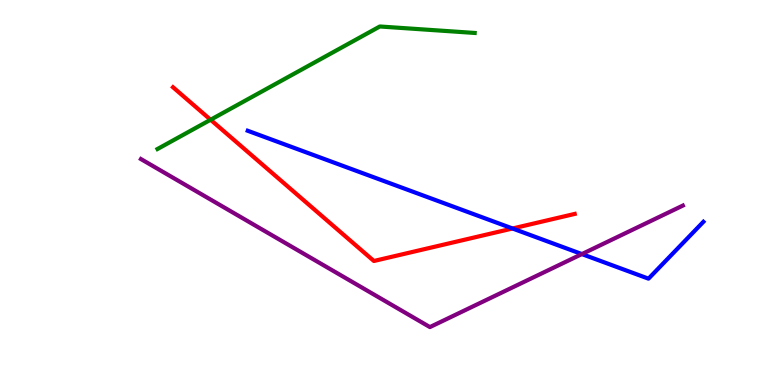[{'lines': ['blue', 'red'], 'intersections': [{'x': 6.61, 'y': 4.07}]}, {'lines': ['green', 'red'], 'intersections': [{'x': 2.72, 'y': 6.89}]}, {'lines': ['purple', 'red'], 'intersections': []}, {'lines': ['blue', 'green'], 'intersections': []}, {'lines': ['blue', 'purple'], 'intersections': [{'x': 7.51, 'y': 3.4}]}, {'lines': ['green', 'purple'], 'intersections': []}]